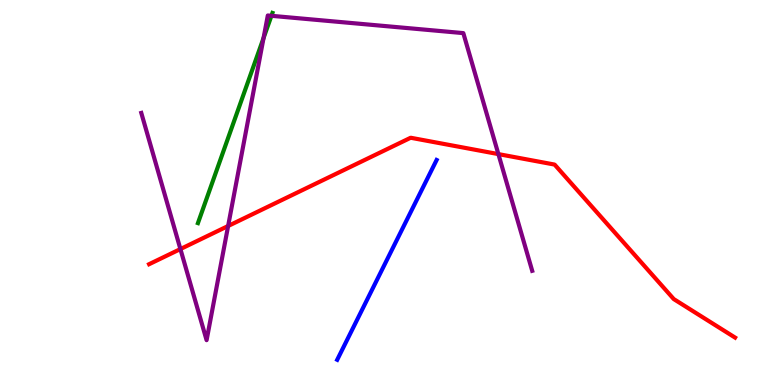[{'lines': ['blue', 'red'], 'intersections': []}, {'lines': ['green', 'red'], 'intersections': []}, {'lines': ['purple', 'red'], 'intersections': [{'x': 2.33, 'y': 3.53}, {'x': 2.94, 'y': 4.13}, {'x': 6.43, 'y': 6.0}]}, {'lines': ['blue', 'green'], 'intersections': []}, {'lines': ['blue', 'purple'], 'intersections': []}, {'lines': ['green', 'purple'], 'intersections': [{'x': 3.4, 'y': 9.01}, {'x': 3.5, 'y': 9.59}]}]